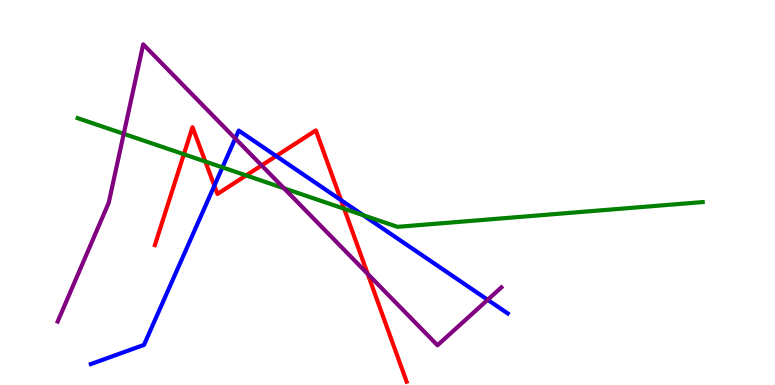[{'lines': ['blue', 'red'], 'intersections': [{'x': 2.77, 'y': 5.18}, {'x': 3.56, 'y': 5.95}, {'x': 4.4, 'y': 4.8}]}, {'lines': ['green', 'red'], 'intersections': [{'x': 2.37, 'y': 5.99}, {'x': 2.65, 'y': 5.8}, {'x': 3.18, 'y': 5.44}, {'x': 4.44, 'y': 4.58}]}, {'lines': ['purple', 'red'], 'intersections': [{'x': 3.38, 'y': 5.7}, {'x': 4.74, 'y': 2.89}]}, {'lines': ['blue', 'green'], 'intersections': [{'x': 2.87, 'y': 5.65}, {'x': 4.69, 'y': 4.41}]}, {'lines': ['blue', 'purple'], 'intersections': [{'x': 3.04, 'y': 6.4}, {'x': 6.29, 'y': 2.21}]}, {'lines': ['green', 'purple'], 'intersections': [{'x': 1.6, 'y': 6.52}, {'x': 3.66, 'y': 5.11}]}]